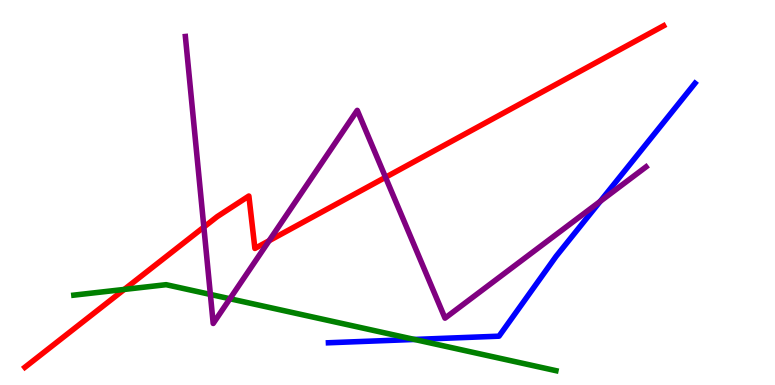[{'lines': ['blue', 'red'], 'intersections': []}, {'lines': ['green', 'red'], 'intersections': [{'x': 1.6, 'y': 2.48}]}, {'lines': ['purple', 'red'], 'intersections': [{'x': 2.63, 'y': 4.1}, {'x': 3.47, 'y': 3.75}, {'x': 4.97, 'y': 5.39}]}, {'lines': ['blue', 'green'], 'intersections': [{'x': 5.35, 'y': 1.18}]}, {'lines': ['blue', 'purple'], 'intersections': [{'x': 7.74, 'y': 4.77}]}, {'lines': ['green', 'purple'], 'intersections': [{'x': 2.71, 'y': 2.35}, {'x': 2.97, 'y': 2.24}]}]